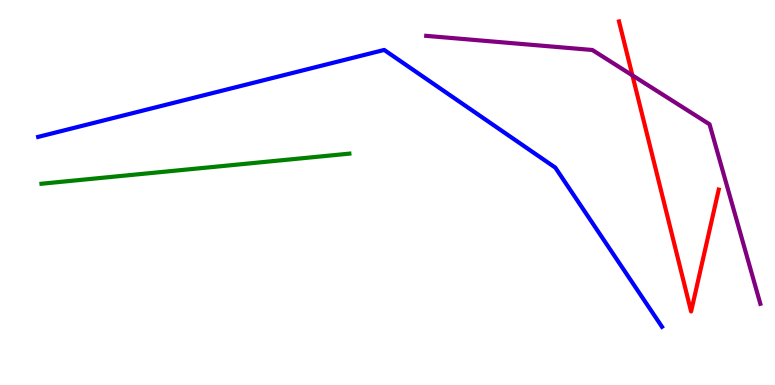[{'lines': ['blue', 'red'], 'intersections': []}, {'lines': ['green', 'red'], 'intersections': []}, {'lines': ['purple', 'red'], 'intersections': [{'x': 8.16, 'y': 8.04}]}, {'lines': ['blue', 'green'], 'intersections': []}, {'lines': ['blue', 'purple'], 'intersections': []}, {'lines': ['green', 'purple'], 'intersections': []}]